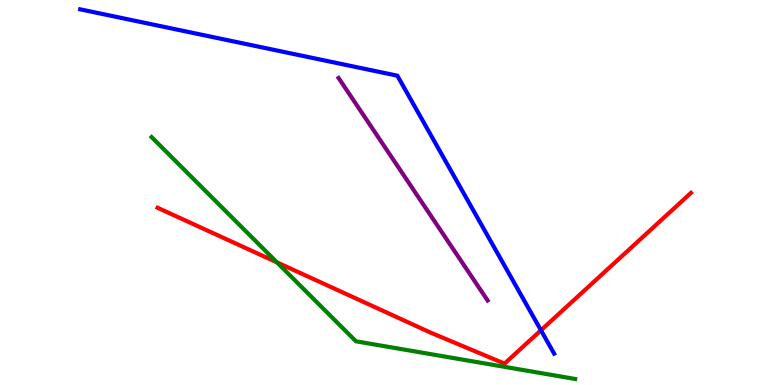[{'lines': ['blue', 'red'], 'intersections': [{'x': 6.98, 'y': 1.42}]}, {'lines': ['green', 'red'], 'intersections': [{'x': 3.57, 'y': 3.19}]}, {'lines': ['purple', 'red'], 'intersections': []}, {'lines': ['blue', 'green'], 'intersections': []}, {'lines': ['blue', 'purple'], 'intersections': []}, {'lines': ['green', 'purple'], 'intersections': []}]